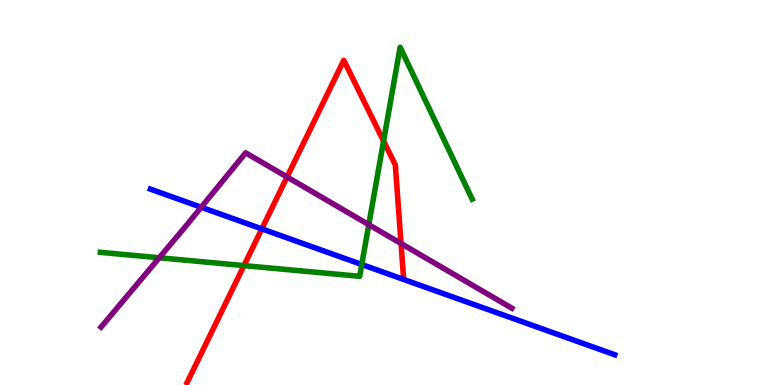[{'lines': ['blue', 'red'], 'intersections': [{'x': 3.38, 'y': 4.06}]}, {'lines': ['green', 'red'], 'intersections': [{'x': 3.15, 'y': 3.1}, {'x': 4.95, 'y': 6.34}]}, {'lines': ['purple', 'red'], 'intersections': [{'x': 3.7, 'y': 5.4}, {'x': 5.17, 'y': 3.67}]}, {'lines': ['blue', 'green'], 'intersections': [{'x': 4.67, 'y': 3.13}]}, {'lines': ['blue', 'purple'], 'intersections': [{'x': 2.6, 'y': 4.62}]}, {'lines': ['green', 'purple'], 'intersections': [{'x': 2.05, 'y': 3.3}, {'x': 4.76, 'y': 4.16}]}]